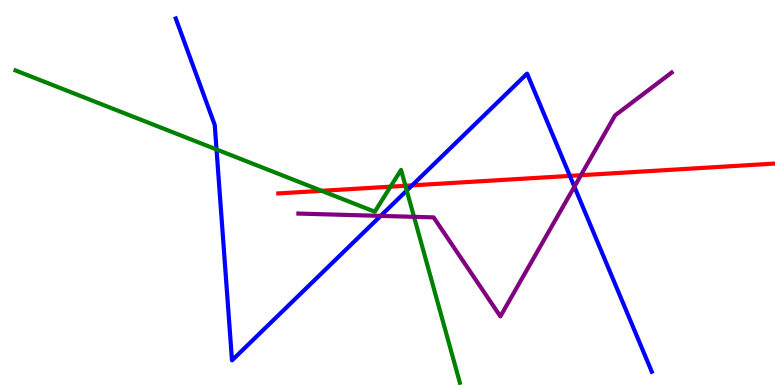[{'lines': ['blue', 'red'], 'intersections': [{'x': 5.32, 'y': 5.18}, {'x': 7.35, 'y': 5.43}]}, {'lines': ['green', 'red'], 'intersections': [{'x': 4.15, 'y': 5.04}, {'x': 5.04, 'y': 5.15}, {'x': 5.23, 'y': 5.17}]}, {'lines': ['purple', 'red'], 'intersections': [{'x': 7.5, 'y': 5.45}]}, {'lines': ['blue', 'green'], 'intersections': [{'x': 2.79, 'y': 6.12}, {'x': 5.25, 'y': 5.05}]}, {'lines': ['blue', 'purple'], 'intersections': [{'x': 4.91, 'y': 4.39}, {'x': 7.41, 'y': 5.15}]}, {'lines': ['green', 'purple'], 'intersections': [{'x': 5.34, 'y': 4.37}]}]